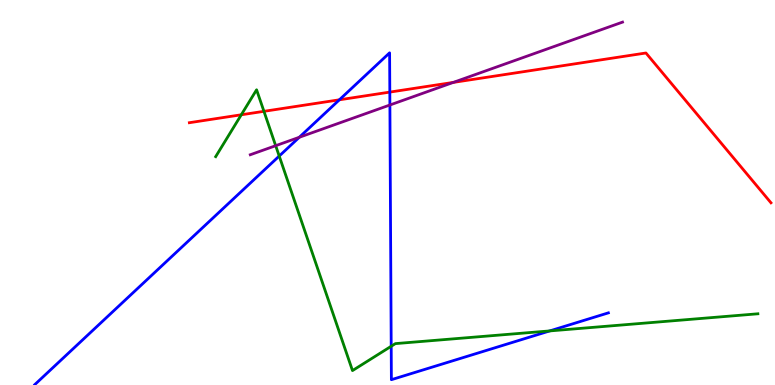[{'lines': ['blue', 'red'], 'intersections': [{'x': 4.38, 'y': 7.41}, {'x': 5.03, 'y': 7.61}]}, {'lines': ['green', 'red'], 'intersections': [{'x': 3.11, 'y': 7.02}, {'x': 3.41, 'y': 7.11}]}, {'lines': ['purple', 'red'], 'intersections': [{'x': 5.85, 'y': 7.86}]}, {'lines': ['blue', 'green'], 'intersections': [{'x': 3.6, 'y': 5.95}, {'x': 5.05, 'y': 1.01}, {'x': 7.09, 'y': 1.4}]}, {'lines': ['blue', 'purple'], 'intersections': [{'x': 3.86, 'y': 6.43}, {'x': 5.03, 'y': 7.27}]}, {'lines': ['green', 'purple'], 'intersections': [{'x': 3.56, 'y': 6.22}]}]